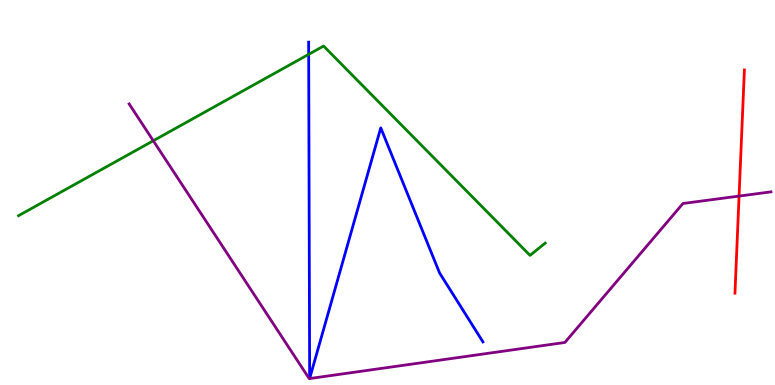[{'lines': ['blue', 'red'], 'intersections': []}, {'lines': ['green', 'red'], 'intersections': []}, {'lines': ['purple', 'red'], 'intersections': [{'x': 9.54, 'y': 4.91}]}, {'lines': ['blue', 'green'], 'intersections': [{'x': 3.98, 'y': 8.59}]}, {'lines': ['blue', 'purple'], 'intersections': []}, {'lines': ['green', 'purple'], 'intersections': [{'x': 1.98, 'y': 6.34}]}]